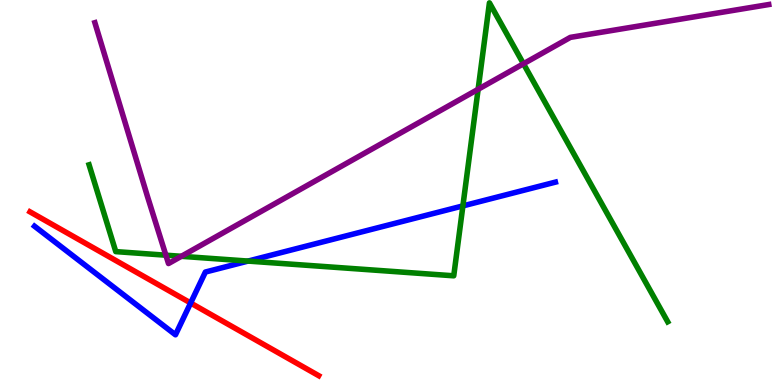[{'lines': ['blue', 'red'], 'intersections': [{'x': 2.46, 'y': 2.13}]}, {'lines': ['green', 'red'], 'intersections': []}, {'lines': ['purple', 'red'], 'intersections': []}, {'lines': ['blue', 'green'], 'intersections': [{'x': 3.2, 'y': 3.22}, {'x': 5.97, 'y': 4.65}]}, {'lines': ['blue', 'purple'], 'intersections': []}, {'lines': ['green', 'purple'], 'intersections': [{'x': 2.14, 'y': 3.37}, {'x': 2.34, 'y': 3.34}, {'x': 6.17, 'y': 7.68}, {'x': 6.75, 'y': 8.34}]}]